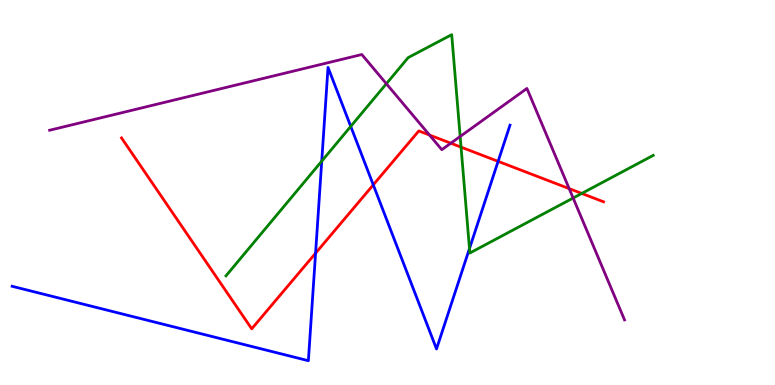[{'lines': ['blue', 'red'], 'intersections': [{'x': 4.07, 'y': 3.42}, {'x': 4.82, 'y': 5.2}, {'x': 6.43, 'y': 5.81}]}, {'lines': ['green', 'red'], 'intersections': [{'x': 5.95, 'y': 6.18}, {'x': 7.51, 'y': 4.98}]}, {'lines': ['purple', 'red'], 'intersections': [{'x': 5.54, 'y': 6.49}, {'x': 5.82, 'y': 6.28}, {'x': 7.34, 'y': 5.1}]}, {'lines': ['blue', 'green'], 'intersections': [{'x': 4.15, 'y': 5.81}, {'x': 4.53, 'y': 6.72}, {'x': 6.06, 'y': 3.54}]}, {'lines': ['blue', 'purple'], 'intersections': []}, {'lines': ['green', 'purple'], 'intersections': [{'x': 4.99, 'y': 7.83}, {'x': 5.94, 'y': 6.46}, {'x': 7.4, 'y': 4.86}]}]